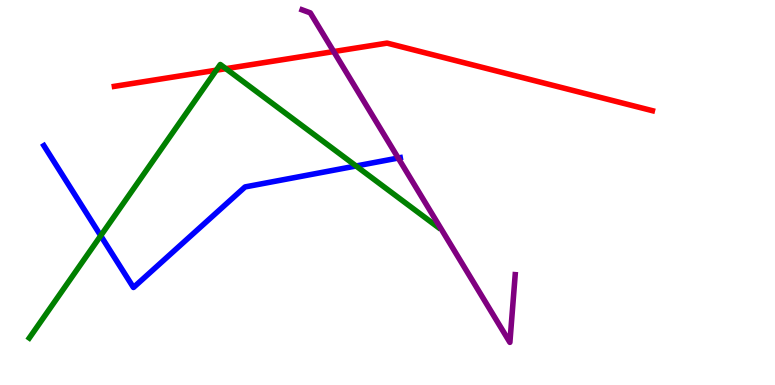[{'lines': ['blue', 'red'], 'intersections': []}, {'lines': ['green', 'red'], 'intersections': [{'x': 2.79, 'y': 8.18}, {'x': 2.91, 'y': 8.22}]}, {'lines': ['purple', 'red'], 'intersections': [{'x': 4.31, 'y': 8.66}]}, {'lines': ['blue', 'green'], 'intersections': [{'x': 1.3, 'y': 3.88}, {'x': 4.59, 'y': 5.69}]}, {'lines': ['blue', 'purple'], 'intersections': [{'x': 5.14, 'y': 5.9}]}, {'lines': ['green', 'purple'], 'intersections': []}]